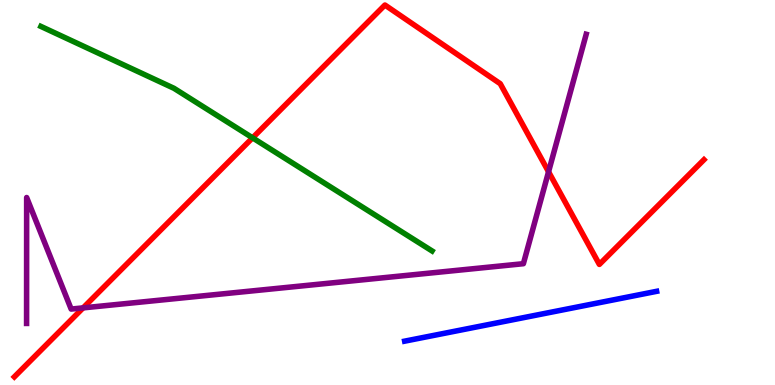[{'lines': ['blue', 'red'], 'intersections': []}, {'lines': ['green', 'red'], 'intersections': [{'x': 3.26, 'y': 6.42}]}, {'lines': ['purple', 'red'], 'intersections': [{'x': 1.07, 'y': 2.0}, {'x': 7.08, 'y': 5.54}]}, {'lines': ['blue', 'green'], 'intersections': []}, {'lines': ['blue', 'purple'], 'intersections': []}, {'lines': ['green', 'purple'], 'intersections': []}]